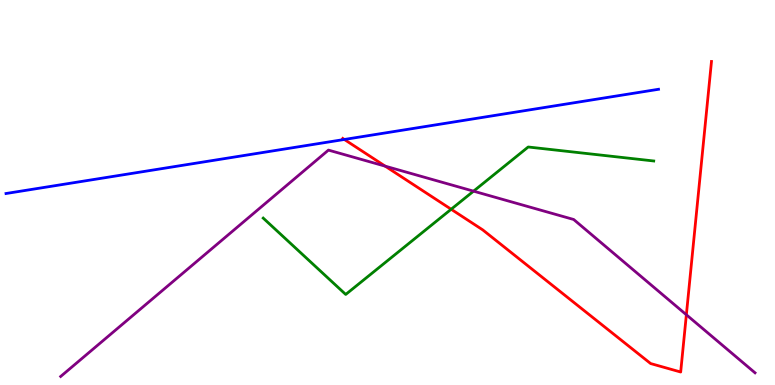[{'lines': ['blue', 'red'], 'intersections': [{'x': 4.44, 'y': 6.38}]}, {'lines': ['green', 'red'], 'intersections': [{'x': 5.82, 'y': 4.56}]}, {'lines': ['purple', 'red'], 'intersections': [{'x': 4.97, 'y': 5.68}, {'x': 8.86, 'y': 1.82}]}, {'lines': ['blue', 'green'], 'intersections': []}, {'lines': ['blue', 'purple'], 'intersections': []}, {'lines': ['green', 'purple'], 'intersections': [{'x': 6.11, 'y': 5.03}]}]